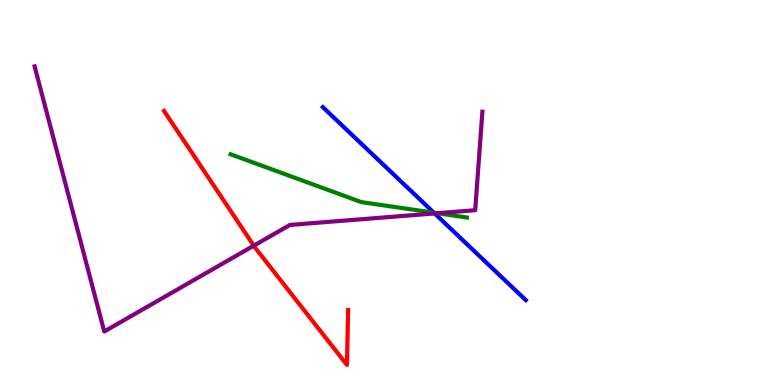[{'lines': ['blue', 'red'], 'intersections': []}, {'lines': ['green', 'red'], 'intersections': []}, {'lines': ['purple', 'red'], 'intersections': [{'x': 3.27, 'y': 3.62}]}, {'lines': ['blue', 'green'], 'intersections': [{'x': 5.6, 'y': 4.48}]}, {'lines': ['blue', 'purple'], 'intersections': [{'x': 5.61, 'y': 4.46}]}, {'lines': ['green', 'purple'], 'intersections': [{'x': 5.64, 'y': 4.46}]}]